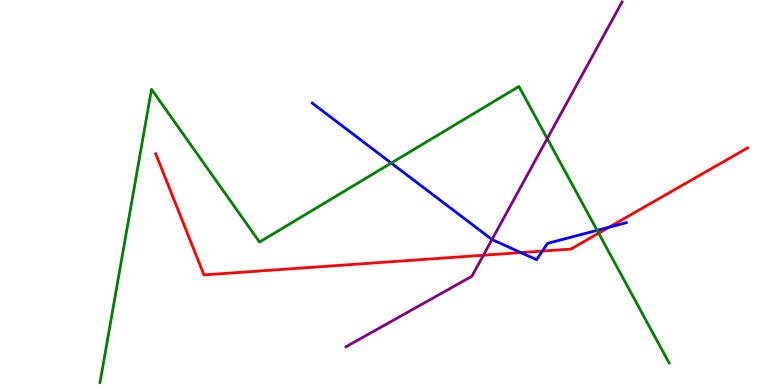[{'lines': ['blue', 'red'], 'intersections': [{'x': 6.72, 'y': 3.44}, {'x': 7.0, 'y': 3.48}, {'x': 7.86, 'y': 4.1}]}, {'lines': ['green', 'red'], 'intersections': [{'x': 7.72, 'y': 3.94}]}, {'lines': ['purple', 'red'], 'intersections': [{'x': 6.24, 'y': 3.37}]}, {'lines': ['blue', 'green'], 'intersections': [{'x': 5.05, 'y': 5.76}, {'x': 7.7, 'y': 4.02}]}, {'lines': ['blue', 'purple'], 'intersections': [{'x': 6.35, 'y': 3.78}]}, {'lines': ['green', 'purple'], 'intersections': [{'x': 7.06, 'y': 6.4}]}]